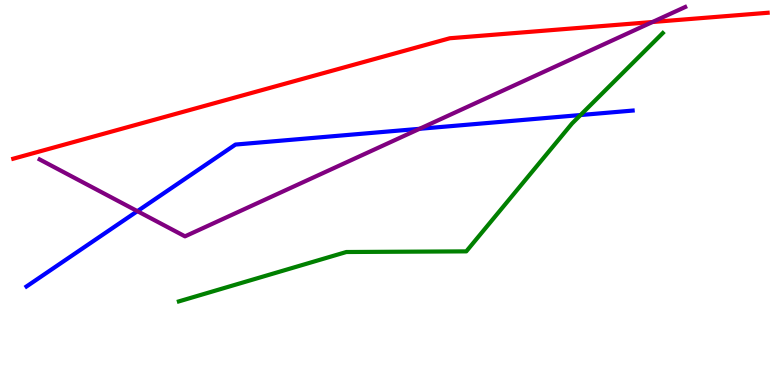[{'lines': ['blue', 'red'], 'intersections': []}, {'lines': ['green', 'red'], 'intersections': []}, {'lines': ['purple', 'red'], 'intersections': [{'x': 8.42, 'y': 9.43}]}, {'lines': ['blue', 'green'], 'intersections': [{'x': 7.49, 'y': 7.01}]}, {'lines': ['blue', 'purple'], 'intersections': [{'x': 1.77, 'y': 4.52}, {'x': 5.41, 'y': 6.65}]}, {'lines': ['green', 'purple'], 'intersections': []}]